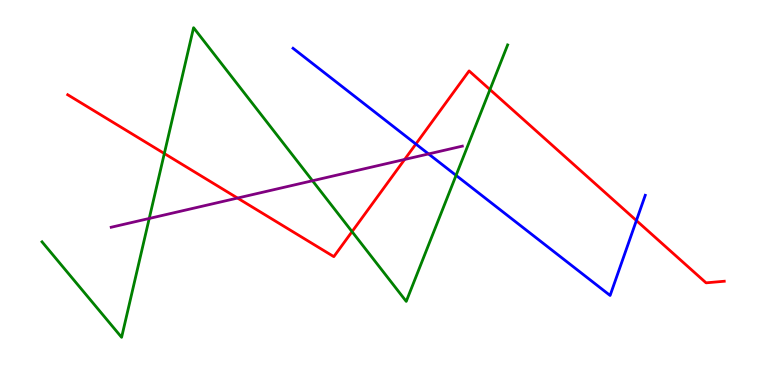[{'lines': ['blue', 'red'], 'intersections': [{'x': 5.37, 'y': 6.26}, {'x': 8.21, 'y': 4.27}]}, {'lines': ['green', 'red'], 'intersections': [{'x': 2.12, 'y': 6.01}, {'x': 4.54, 'y': 3.98}, {'x': 6.32, 'y': 7.67}]}, {'lines': ['purple', 'red'], 'intersections': [{'x': 3.06, 'y': 4.86}, {'x': 5.22, 'y': 5.86}]}, {'lines': ['blue', 'green'], 'intersections': [{'x': 5.88, 'y': 5.44}]}, {'lines': ['blue', 'purple'], 'intersections': [{'x': 5.53, 'y': 6.0}]}, {'lines': ['green', 'purple'], 'intersections': [{'x': 1.93, 'y': 4.33}, {'x': 4.03, 'y': 5.31}]}]